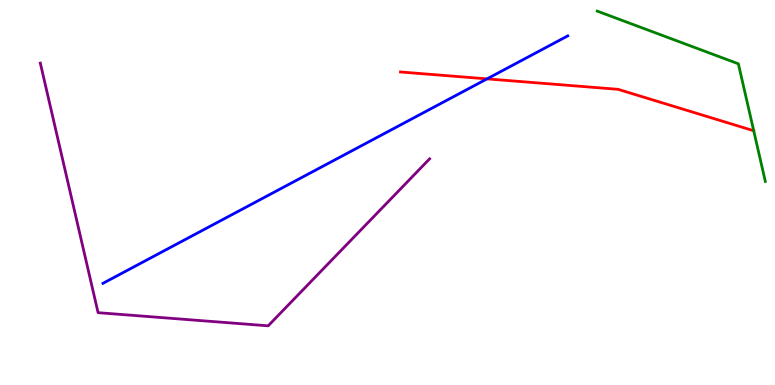[{'lines': ['blue', 'red'], 'intersections': [{'x': 6.28, 'y': 7.95}]}, {'lines': ['green', 'red'], 'intersections': [{'x': 9.73, 'y': 6.6}]}, {'lines': ['purple', 'red'], 'intersections': []}, {'lines': ['blue', 'green'], 'intersections': []}, {'lines': ['blue', 'purple'], 'intersections': []}, {'lines': ['green', 'purple'], 'intersections': []}]